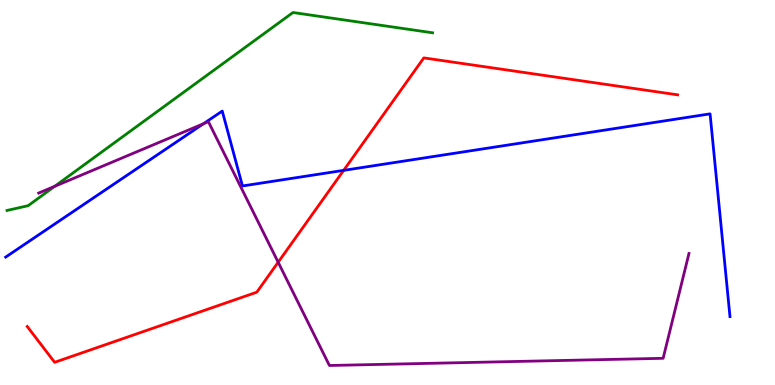[{'lines': ['blue', 'red'], 'intersections': [{'x': 4.43, 'y': 5.57}]}, {'lines': ['green', 'red'], 'intersections': []}, {'lines': ['purple', 'red'], 'intersections': [{'x': 3.59, 'y': 3.19}]}, {'lines': ['blue', 'green'], 'intersections': []}, {'lines': ['blue', 'purple'], 'intersections': [{'x': 2.63, 'y': 6.79}]}, {'lines': ['green', 'purple'], 'intersections': [{'x': 0.706, 'y': 5.16}]}]